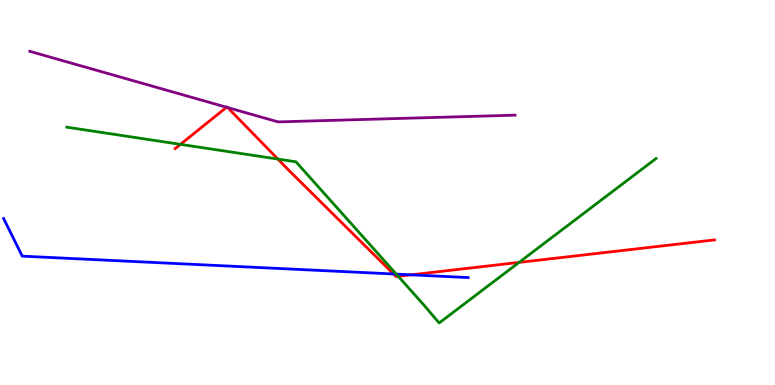[{'lines': ['blue', 'red'], 'intersections': [{'x': 5.08, 'y': 2.88}, {'x': 5.3, 'y': 2.86}]}, {'lines': ['green', 'red'], 'intersections': [{'x': 2.33, 'y': 6.25}, {'x': 3.59, 'y': 5.87}, {'x': 5.14, 'y': 2.82}, {'x': 6.7, 'y': 3.18}]}, {'lines': ['purple', 'red'], 'intersections': [{'x': 2.92, 'y': 7.21}, {'x': 2.94, 'y': 7.21}]}, {'lines': ['blue', 'green'], 'intersections': [{'x': 5.11, 'y': 2.88}]}, {'lines': ['blue', 'purple'], 'intersections': []}, {'lines': ['green', 'purple'], 'intersections': []}]